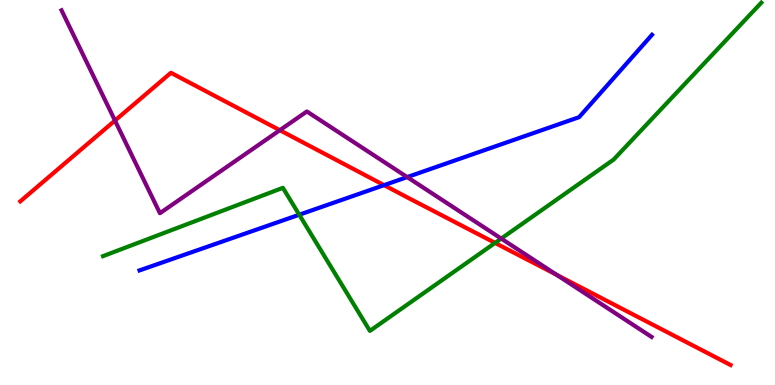[{'lines': ['blue', 'red'], 'intersections': [{'x': 4.96, 'y': 5.19}]}, {'lines': ['green', 'red'], 'intersections': [{'x': 6.39, 'y': 3.69}]}, {'lines': ['purple', 'red'], 'intersections': [{'x': 1.48, 'y': 6.87}, {'x': 3.61, 'y': 6.62}, {'x': 7.18, 'y': 2.86}]}, {'lines': ['blue', 'green'], 'intersections': [{'x': 3.86, 'y': 4.42}]}, {'lines': ['blue', 'purple'], 'intersections': [{'x': 5.25, 'y': 5.4}]}, {'lines': ['green', 'purple'], 'intersections': [{'x': 6.47, 'y': 3.8}]}]